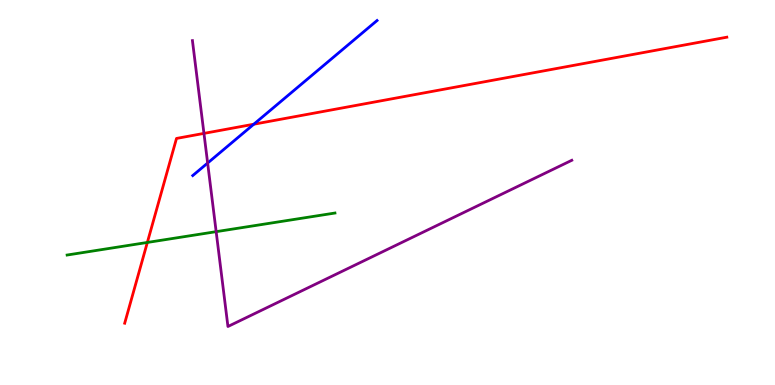[{'lines': ['blue', 'red'], 'intersections': [{'x': 3.27, 'y': 6.77}]}, {'lines': ['green', 'red'], 'intersections': [{'x': 1.9, 'y': 3.7}]}, {'lines': ['purple', 'red'], 'intersections': [{'x': 2.63, 'y': 6.54}]}, {'lines': ['blue', 'green'], 'intersections': []}, {'lines': ['blue', 'purple'], 'intersections': [{'x': 2.68, 'y': 5.77}]}, {'lines': ['green', 'purple'], 'intersections': [{'x': 2.79, 'y': 3.98}]}]